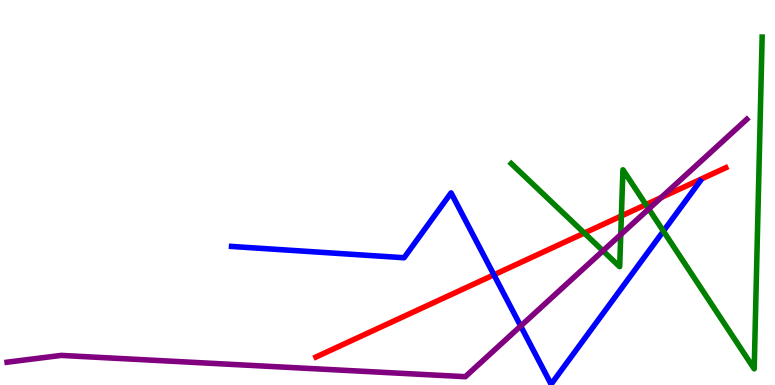[{'lines': ['blue', 'red'], 'intersections': [{'x': 6.37, 'y': 2.86}]}, {'lines': ['green', 'red'], 'intersections': [{'x': 7.54, 'y': 3.95}, {'x': 8.02, 'y': 4.39}, {'x': 8.33, 'y': 4.69}]}, {'lines': ['purple', 'red'], 'intersections': [{'x': 8.53, 'y': 4.87}]}, {'lines': ['blue', 'green'], 'intersections': [{'x': 8.56, 'y': 4.0}]}, {'lines': ['blue', 'purple'], 'intersections': [{'x': 6.72, 'y': 1.53}]}, {'lines': ['green', 'purple'], 'intersections': [{'x': 7.78, 'y': 3.49}, {'x': 8.01, 'y': 3.91}, {'x': 8.37, 'y': 4.57}]}]